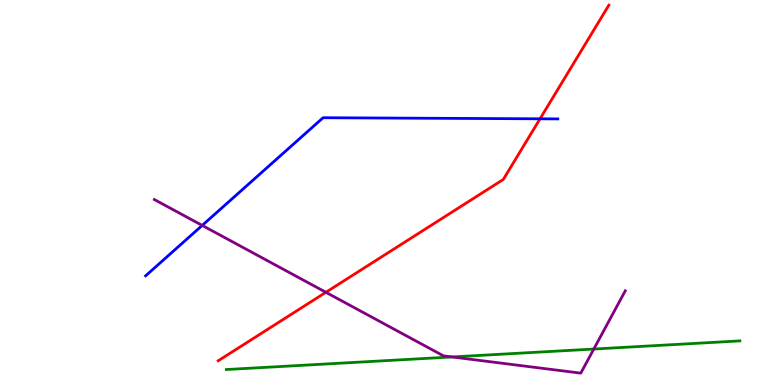[{'lines': ['blue', 'red'], 'intersections': [{'x': 6.97, 'y': 6.91}]}, {'lines': ['green', 'red'], 'intersections': []}, {'lines': ['purple', 'red'], 'intersections': [{'x': 4.21, 'y': 2.41}]}, {'lines': ['blue', 'green'], 'intersections': []}, {'lines': ['blue', 'purple'], 'intersections': [{'x': 2.61, 'y': 4.14}]}, {'lines': ['green', 'purple'], 'intersections': [{'x': 5.83, 'y': 0.729}, {'x': 7.66, 'y': 0.934}]}]